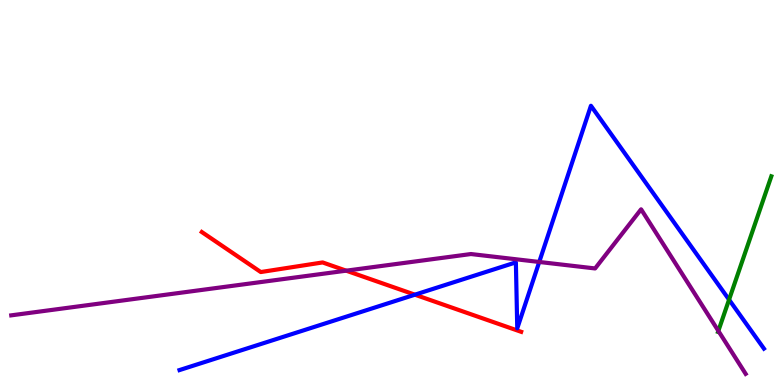[{'lines': ['blue', 'red'], 'intersections': [{'x': 5.35, 'y': 2.35}]}, {'lines': ['green', 'red'], 'intersections': []}, {'lines': ['purple', 'red'], 'intersections': [{'x': 4.47, 'y': 2.97}]}, {'lines': ['blue', 'green'], 'intersections': [{'x': 9.41, 'y': 2.22}]}, {'lines': ['blue', 'purple'], 'intersections': [{'x': 6.96, 'y': 3.2}]}, {'lines': ['green', 'purple'], 'intersections': [{'x': 9.27, 'y': 1.41}]}]